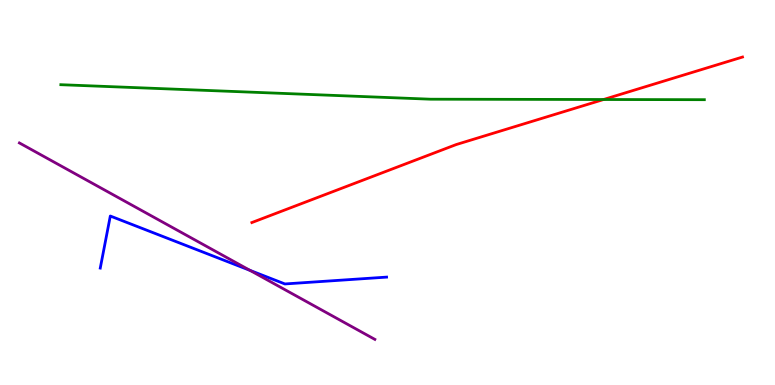[{'lines': ['blue', 'red'], 'intersections': []}, {'lines': ['green', 'red'], 'intersections': [{'x': 7.79, 'y': 7.42}]}, {'lines': ['purple', 'red'], 'intersections': []}, {'lines': ['blue', 'green'], 'intersections': []}, {'lines': ['blue', 'purple'], 'intersections': [{'x': 3.23, 'y': 2.98}]}, {'lines': ['green', 'purple'], 'intersections': []}]